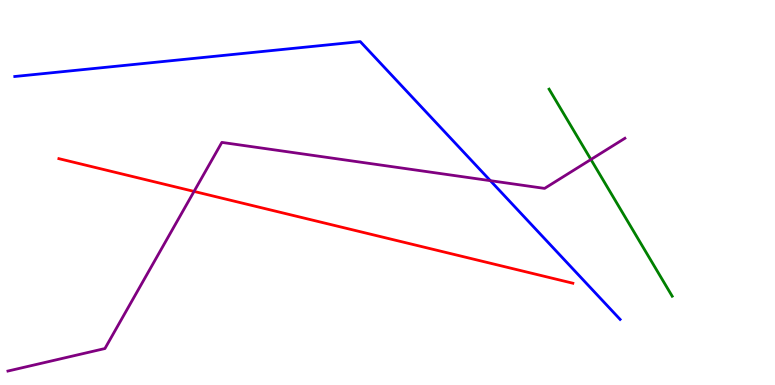[{'lines': ['blue', 'red'], 'intersections': []}, {'lines': ['green', 'red'], 'intersections': []}, {'lines': ['purple', 'red'], 'intersections': [{'x': 2.5, 'y': 5.03}]}, {'lines': ['blue', 'green'], 'intersections': []}, {'lines': ['blue', 'purple'], 'intersections': [{'x': 6.33, 'y': 5.31}]}, {'lines': ['green', 'purple'], 'intersections': [{'x': 7.62, 'y': 5.86}]}]